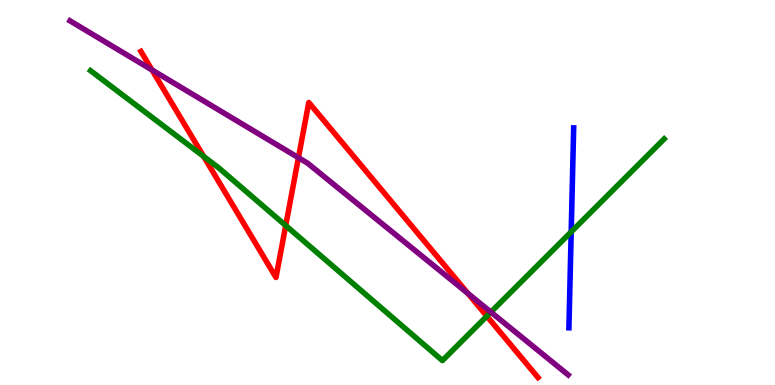[{'lines': ['blue', 'red'], 'intersections': []}, {'lines': ['green', 'red'], 'intersections': [{'x': 2.63, 'y': 5.94}, {'x': 3.69, 'y': 4.14}, {'x': 6.28, 'y': 1.79}]}, {'lines': ['purple', 'red'], 'intersections': [{'x': 1.96, 'y': 8.18}, {'x': 3.85, 'y': 5.9}, {'x': 6.04, 'y': 2.38}]}, {'lines': ['blue', 'green'], 'intersections': [{'x': 7.37, 'y': 3.98}]}, {'lines': ['blue', 'purple'], 'intersections': []}, {'lines': ['green', 'purple'], 'intersections': [{'x': 6.33, 'y': 1.89}]}]